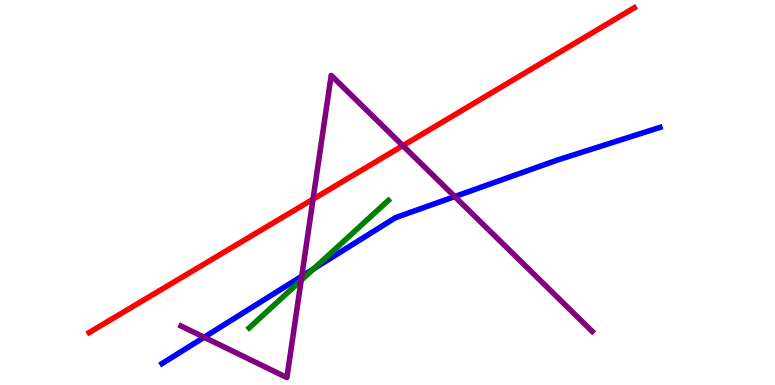[{'lines': ['blue', 'red'], 'intersections': []}, {'lines': ['green', 'red'], 'intersections': []}, {'lines': ['purple', 'red'], 'intersections': [{'x': 4.04, 'y': 4.83}, {'x': 5.2, 'y': 6.22}]}, {'lines': ['blue', 'green'], 'intersections': [{'x': 4.05, 'y': 3.02}]}, {'lines': ['blue', 'purple'], 'intersections': [{'x': 2.63, 'y': 1.24}, {'x': 3.89, 'y': 2.82}, {'x': 5.87, 'y': 4.89}]}, {'lines': ['green', 'purple'], 'intersections': [{'x': 3.89, 'y': 2.72}]}]